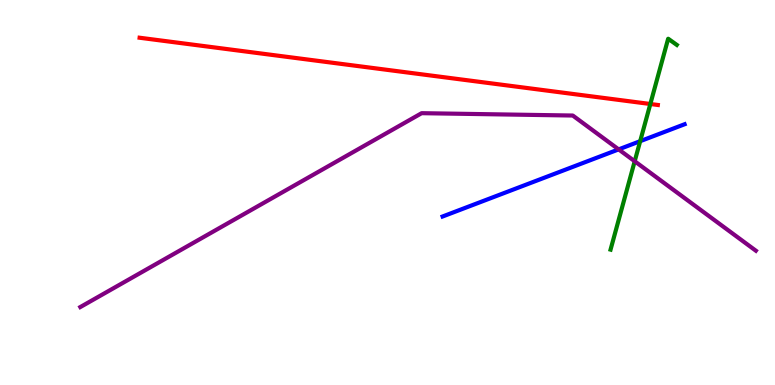[{'lines': ['blue', 'red'], 'intersections': []}, {'lines': ['green', 'red'], 'intersections': [{'x': 8.39, 'y': 7.3}]}, {'lines': ['purple', 'red'], 'intersections': []}, {'lines': ['blue', 'green'], 'intersections': [{'x': 8.26, 'y': 6.33}]}, {'lines': ['blue', 'purple'], 'intersections': [{'x': 7.98, 'y': 6.12}]}, {'lines': ['green', 'purple'], 'intersections': [{'x': 8.19, 'y': 5.81}]}]